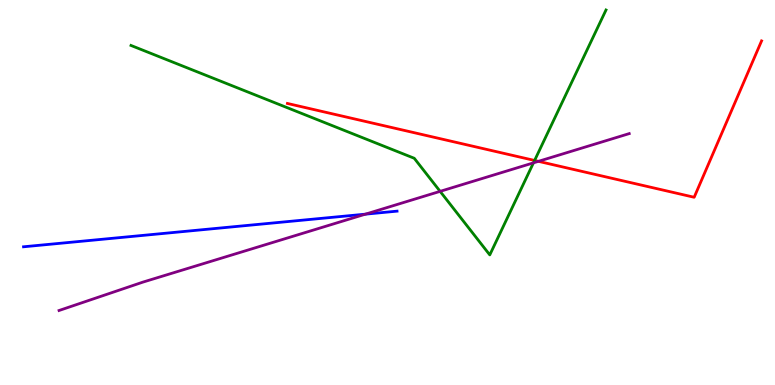[{'lines': ['blue', 'red'], 'intersections': []}, {'lines': ['green', 'red'], 'intersections': [{'x': 6.9, 'y': 5.83}]}, {'lines': ['purple', 'red'], 'intersections': [{'x': 6.95, 'y': 5.81}]}, {'lines': ['blue', 'green'], 'intersections': []}, {'lines': ['blue', 'purple'], 'intersections': [{'x': 4.72, 'y': 4.44}]}, {'lines': ['green', 'purple'], 'intersections': [{'x': 5.68, 'y': 5.03}, {'x': 6.88, 'y': 5.77}]}]